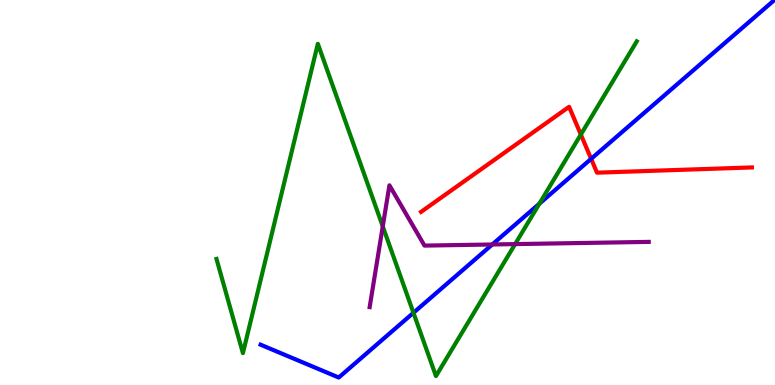[{'lines': ['blue', 'red'], 'intersections': [{'x': 7.63, 'y': 5.87}]}, {'lines': ['green', 'red'], 'intersections': [{'x': 7.49, 'y': 6.51}]}, {'lines': ['purple', 'red'], 'intersections': []}, {'lines': ['blue', 'green'], 'intersections': [{'x': 5.33, 'y': 1.88}, {'x': 6.96, 'y': 4.71}]}, {'lines': ['blue', 'purple'], 'intersections': [{'x': 6.35, 'y': 3.65}]}, {'lines': ['green', 'purple'], 'intersections': [{'x': 4.94, 'y': 4.12}, {'x': 6.65, 'y': 3.66}]}]